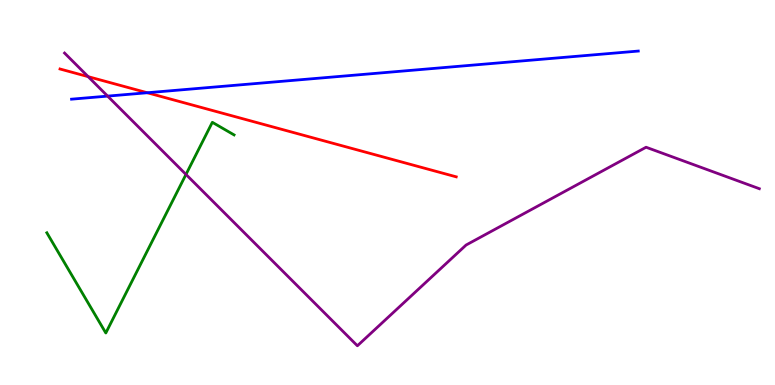[{'lines': ['blue', 'red'], 'intersections': [{'x': 1.9, 'y': 7.59}]}, {'lines': ['green', 'red'], 'intersections': []}, {'lines': ['purple', 'red'], 'intersections': [{'x': 1.14, 'y': 8.01}]}, {'lines': ['blue', 'green'], 'intersections': []}, {'lines': ['blue', 'purple'], 'intersections': [{'x': 1.39, 'y': 7.5}]}, {'lines': ['green', 'purple'], 'intersections': [{'x': 2.4, 'y': 5.47}]}]